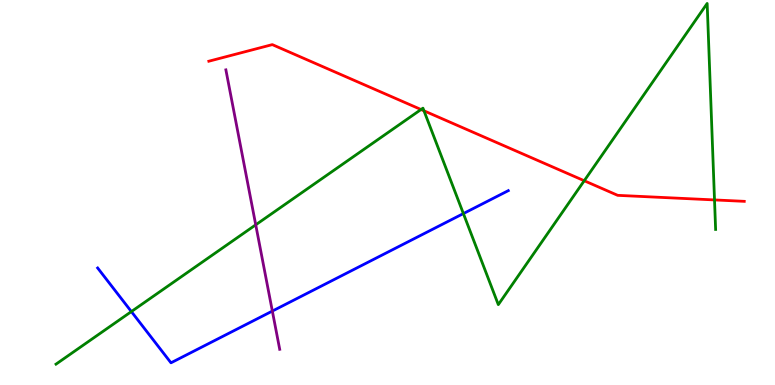[{'lines': ['blue', 'red'], 'intersections': []}, {'lines': ['green', 'red'], 'intersections': [{'x': 5.43, 'y': 7.16}, {'x': 5.47, 'y': 7.12}, {'x': 7.54, 'y': 5.31}, {'x': 9.22, 'y': 4.81}]}, {'lines': ['purple', 'red'], 'intersections': []}, {'lines': ['blue', 'green'], 'intersections': [{'x': 1.7, 'y': 1.91}, {'x': 5.98, 'y': 4.45}]}, {'lines': ['blue', 'purple'], 'intersections': [{'x': 3.51, 'y': 1.92}]}, {'lines': ['green', 'purple'], 'intersections': [{'x': 3.3, 'y': 4.16}]}]